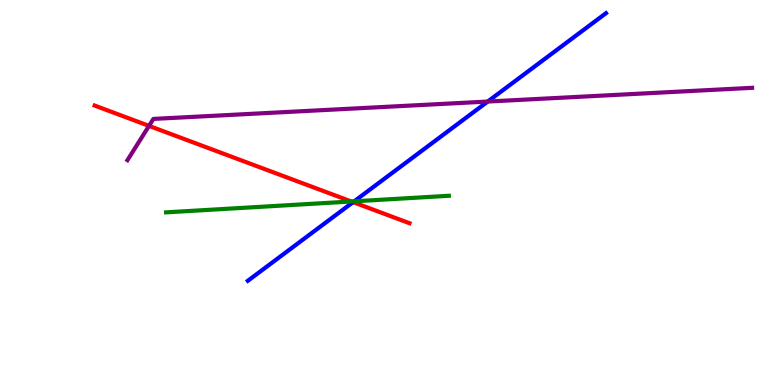[{'lines': ['blue', 'red'], 'intersections': [{'x': 4.56, 'y': 4.75}]}, {'lines': ['green', 'red'], 'intersections': [{'x': 4.53, 'y': 4.77}]}, {'lines': ['purple', 'red'], 'intersections': [{'x': 1.92, 'y': 6.73}]}, {'lines': ['blue', 'green'], 'intersections': [{'x': 4.57, 'y': 4.77}]}, {'lines': ['blue', 'purple'], 'intersections': [{'x': 6.29, 'y': 7.36}]}, {'lines': ['green', 'purple'], 'intersections': []}]